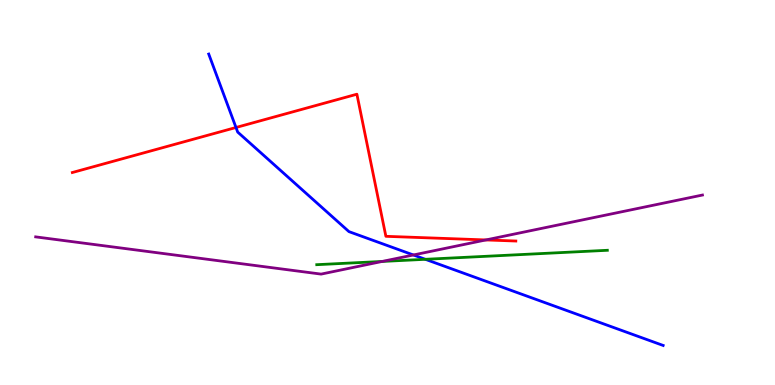[{'lines': ['blue', 'red'], 'intersections': [{'x': 3.05, 'y': 6.69}]}, {'lines': ['green', 'red'], 'intersections': []}, {'lines': ['purple', 'red'], 'intersections': [{'x': 6.27, 'y': 3.77}]}, {'lines': ['blue', 'green'], 'intersections': [{'x': 5.49, 'y': 3.26}]}, {'lines': ['blue', 'purple'], 'intersections': [{'x': 5.33, 'y': 3.38}]}, {'lines': ['green', 'purple'], 'intersections': [{'x': 4.93, 'y': 3.21}]}]